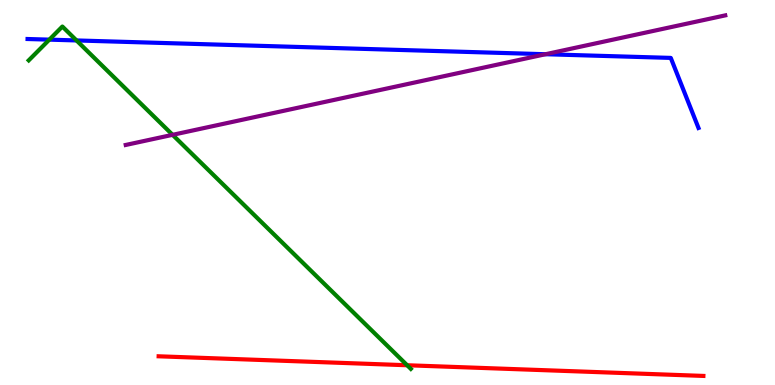[{'lines': ['blue', 'red'], 'intersections': []}, {'lines': ['green', 'red'], 'intersections': [{'x': 5.25, 'y': 0.513}]}, {'lines': ['purple', 'red'], 'intersections': []}, {'lines': ['blue', 'green'], 'intersections': [{'x': 0.637, 'y': 8.97}, {'x': 0.987, 'y': 8.95}]}, {'lines': ['blue', 'purple'], 'intersections': [{'x': 7.04, 'y': 8.59}]}, {'lines': ['green', 'purple'], 'intersections': [{'x': 2.23, 'y': 6.5}]}]